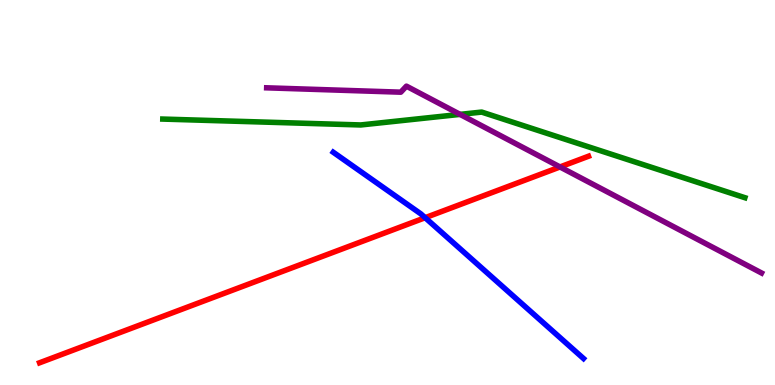[{'lines': ['blue', 'red'], 'intersections': [{'x': 5.49, 'y': 4.35}]}, {'lines': ['green', 'red'], 'intersections': []}, {'lines': ['purple', 'red'], 'intersections': [{'x': 7.23, 'y': 5.66}]}, {'lines': ['blue', 'green'], 'intersections': []}, {'lines': ['blue', 'purple'], 'intersections': []}, {'lines': ['green', 'purple'], 'intersections': [{'x': 5.94, 'y': 7.03}]}]